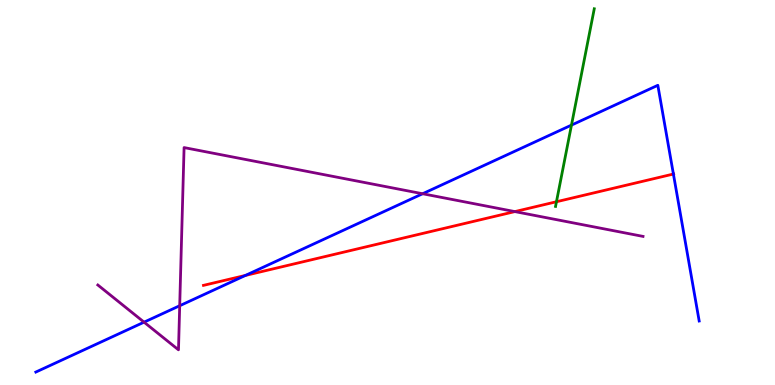[{'lines': ['blue', 'red'], 'intersections': [{'x': 3.17, 'y': 2.85}, {'x': 8.69, 'y': 5.48}]}, {'lines': ['green', 'red'], 'intersections': [{'x': 7.18, 'y': 4.76}]}, {'lines': ['purple', 'red'], 'intersections': [{'x': 6.64, 'y': 4.5}]}, {'lines': ['blue', 'green'], 'intersections': [{'x': 7.37, 'y': 6.75}]}, {'lines': ['blue', 'purple'], 'intersections': [{'x': 1.86, 'y': 1.63}, {'x': 2.32, 'y': 2.06}, {'x': 5.45, 'y': 4.97}]}, {'lines': ['green', 'purple'], 'intersections': []}]